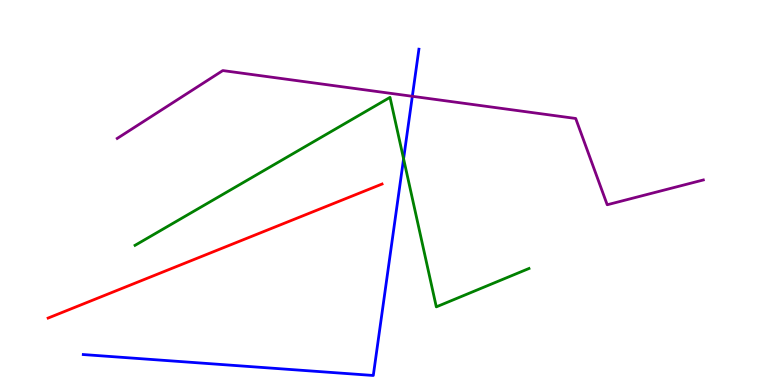[{'lines': ['blue', 'red'], 'intersections': []}, {'lines': ['green', 'red'], 'intersections': []}, {'lines': ['purple', 'red'], 'intersections': []}, {'lines': ['blue', 'green'], 'intersections': [{'x': 5.21, 'y': 5.88}]}, {'lines': ['blue', 'purple'], 'intersections': [{'x': 5.32, 'y': 7.5}]}, {'lines': ['green', 'purple'], 'intersections': []}]